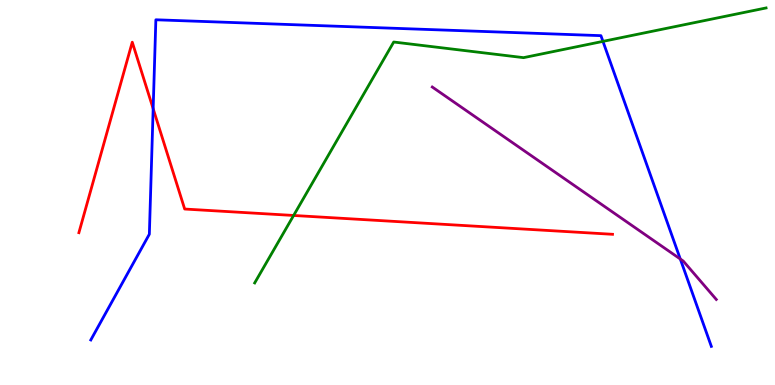[{'lines': ['blue', 'red'], 'intersections': [{'x': 1.98, 'y': 7.18}]}, {'lines': ['green', 'red'], 'intersections': [{'x': 3.79, 'y': 4.4}]}, {'lines': ['purple', 'red'], 'intersections': []}, {'lines': ['blue', 'green'], 'intersections': [{'x': 7.78, 'y': 8.93}]}, {'lines': ['blue', 'purple'], 'intersections': [{'x': 8.78, 'y': 3.27}]}, {'lines': ['green', 'purple'], 'intersections': []}]